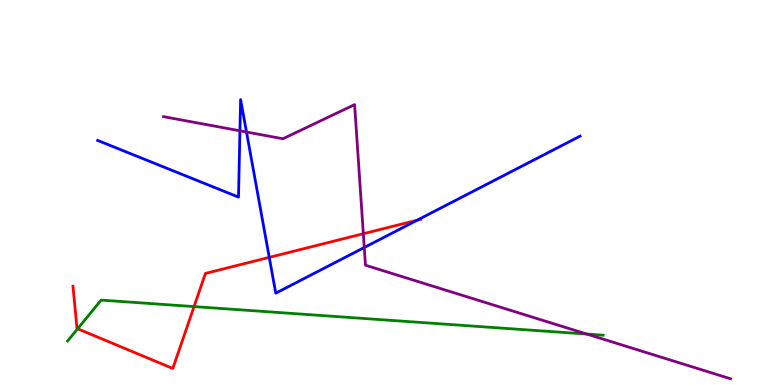[{'lines': ['blue', 'red'], 'intersections': [{'x': 3.47, 'y': 3.32}, {'x': 5.38, 'y': 4.28}]}, {'lines': ['green', 'red'], 'intersections': [{'x': 1.0, 'y': 1.46}, {'x': 2.5, 'y': 2.04}]}, {'lines': ['purple', 'red'], 'intersections': [{'x': 4.69, 'y': 3.93}]}, {'lines': ['blue', 'green'], 'intersections': []}, {'lines': ['blue', 'purple'], 'intersections': [{'x': 3.1, 'y': 6.6}, {'x': 3.18, 'y': 6.57}, {'x': 4.7, 'y': 3.57}]}, {'lines': ['green', 'purple'], 'intersections': [{'x': 7.57, 'y': 1.32}]}]